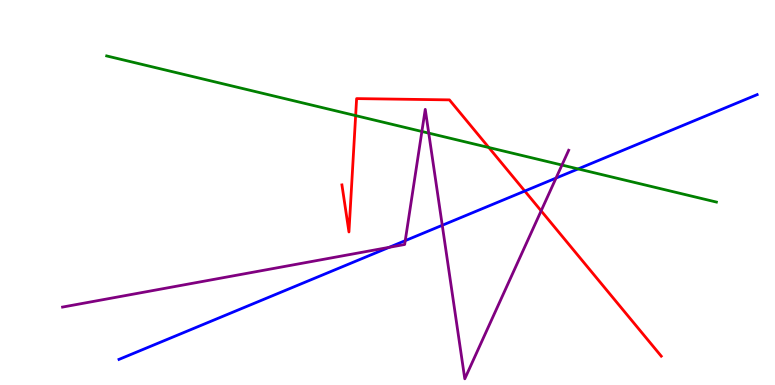[{'lines': ['blue', 'red'], 'intersections': [{'x': 6.77, 'y': 5.04}]}, {'lines': ['green', 'red'], 'intersections': [{'x': 4.59, 'y': 7.0}, {'x': 6.31, 'y': 6.17}]}, {'lines': ['purple', 'red'], 'intersections': [{'x': 6.98, 'y': 4.52}]}, {'lines': ['blue', 'green'], 'intersections': [{'x': 7.46, 'y': 5.61}]}, {'lines': ['blue', 'purple'], 'intersections': [{'x': 5.02, 'y': 3.58}, {'x': 5.23, 'y': 3.75}, {'x': 5.71, 'y': 4.15}, {'x': 7.17, 'y': 5.37}]}, {'lines': ['green', 'purple'], 'intersections': [{'x': 5.44, 'y': 6.59}, {'x': 5.53, 'y': 6.54}, {'x': 7.25, 'y': 5.71}]}]